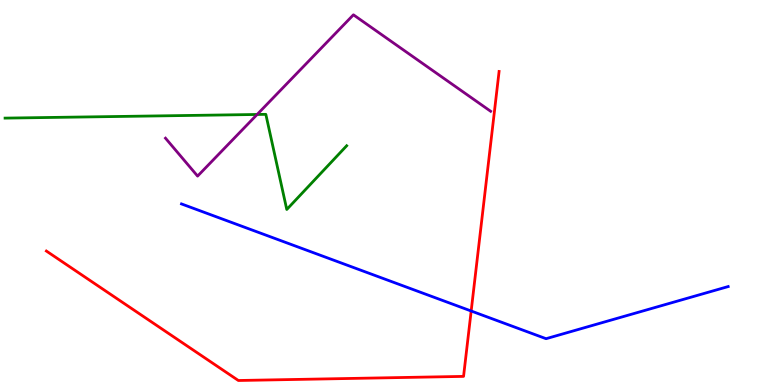[{'lines': ['blue', 'red'], 'intersections': [{'x': 6.08, 'y': 1.92}]}, {'lines': ['green', 'red'], 'intersections': []}, {'lines': ['purple', 'red'], 'intersections': []}, {'lines': ['blue', 'green'], 'intersections': []}, {'lines': ['blue', 'purple'], 'intersections': []}, {'lines': ['green', 'purple'], 'intersections': [{'x': 3.32, 'y': 7.03}]}]